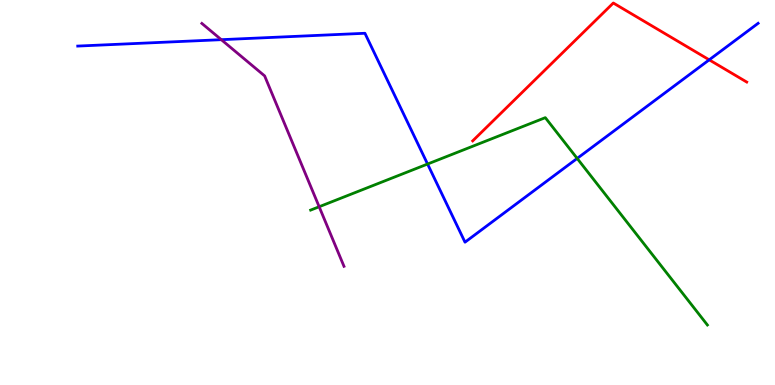[{'lines': ['blue', 'red'], 'intersections': [{'x': 9.15, 'y': 8.45}]}, {'lines': ['green', 'red'], 'intersections': []}, {'lines': ['purple', 'red'], 'intersections': []}, {'lines': ['blue', 'green'], 'intersections': [{'x': 5.52, 'y': 5.74}, {'x': 7.45, 'y': 5.89}]}, {'lines': ['blue', 'purple'], 'intersections': [{'x': 2.86, 'y': 8.97}]}, {'lines': ['green', 'purple'], 'intersections': [{'x': 4.12, 'y': 4.63}]}]